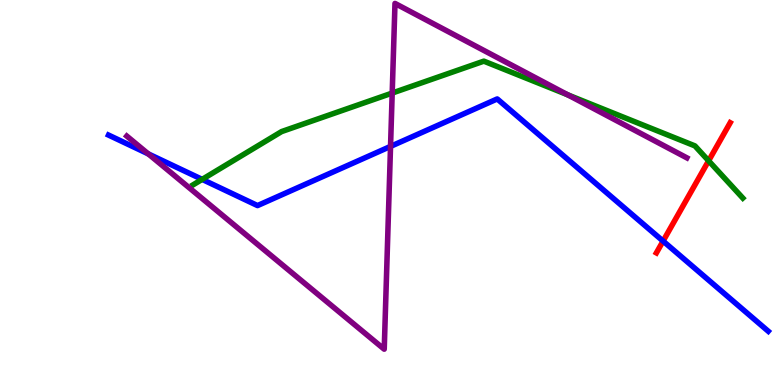[{'lines': ['blue', 'red'], 'intersections': [{'x': 8.56, 'y': 3.74}]}, {'lines': ['green', 'red'], 'intersections': [{'x': 9.14, 'y': 5.82}]}, {'lines': ['purple', 'red'], 'intersections': []}, {'lines': ['blue', 'green'], 'intersections': [{'x': 2.61, 'y': 5.34}]}, {'lines': ['blue', 'purple'], 'intersections': [{'x': 1.91, 'y': 6.0}, {'x': 5.04, 'y': 6.2}]}, {'lines': ['green', 'purple'], 'intersections': [{'x': 5.06, 'y': 7.58}, {'x': 7.33, 'y': 7.54}]}]